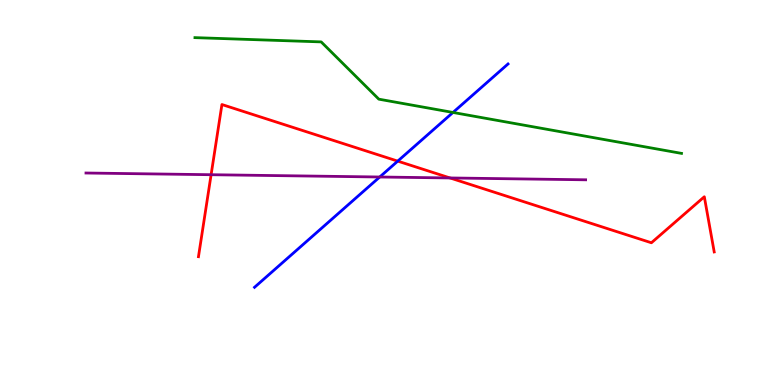[{'lines': ['blue', 'red'], 'intersections': [{'x': 5.13, 'y': 5.81}]}, {'lines': ['green', 'red'], 'intersections': []}, {'lines': ['purple', 'red'], 'intersections': [{'x': 2.72, 'y': 5.46}, {'x': 5.81, 'y': 5.38}]}, {'lines': ['blue', 'green'], 'intersections': [{'x': 5.84, 'y': 7.08}]}, {'lines': ['blue', 'purple'], 'intersections': [{'x': 4.9, 'y': 5.4}]}, {'lines': ['green', 'purple'], 'intersections': []}]